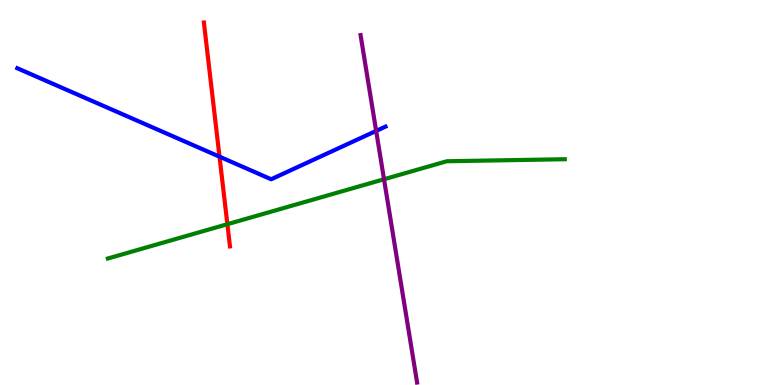[{'lines': ['blue', 'red'], 'intersections': [{'x': 2.83, 'y': 5.93}]}, {'lines': ['green', 'red'], 'intersections': [{'x': 2.93, 'y': 4.18}]}, {'lines': ['purple', 'red'], 'intersections': []}, {'lines': ['blue', 'green'], 'intersections': []}, {'lines': ['blue', 'purple'], 'intersections': [{'x': 4.85, 'y': 6.6}]}, {'lines': ['green', 'purple'], 'intersections': [{'x': 4.96, 'y': 5.34}]}]